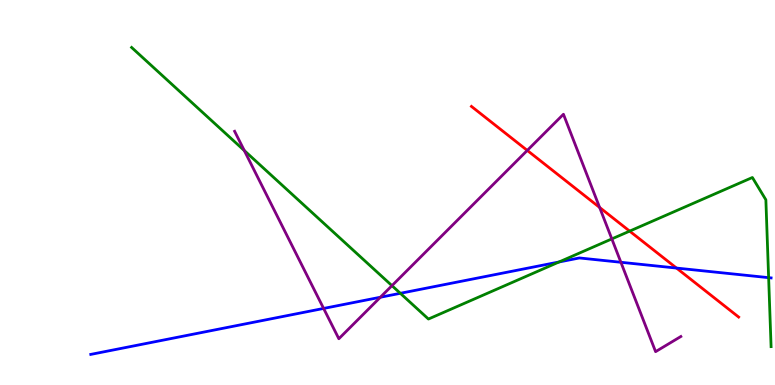[{'lines': ['blue', 'red'], 'intersections': [{'x': 8.73, 'y': 3.04}]}, {'lines': ['green', 'red'], 'intersections': [{'x': 8.12, 'y': 4.0}]}, {'lines': ['purple', 'red'], 'intersections': [{'x': 6.8, 'y': 6.09}, {'x': 7.74, 'y': 4.61}]}, {'lines': ['blue', 'green'], 'intersections': [{'x': 5.17, 'y': 2.38}, {'x': 7.21, 'y': 3.2}, {'x': 9.92, 'y': 2.79}]}, {'lines': ['blue', 'purple'], 'intersections': [{'x': 4.18, 'y': 1.99}, {'x': 4.91, 'y': 2.28}, {'x': 8.01, 'y': 3.19}]}, {'lines': ['green', 'purple'], 'intersections': [{'x': 3.15, 'y': 6.09}, {'x': 5.06, 'y': 2.58}, {'x': 7.89, 'y': 3.79}]}]